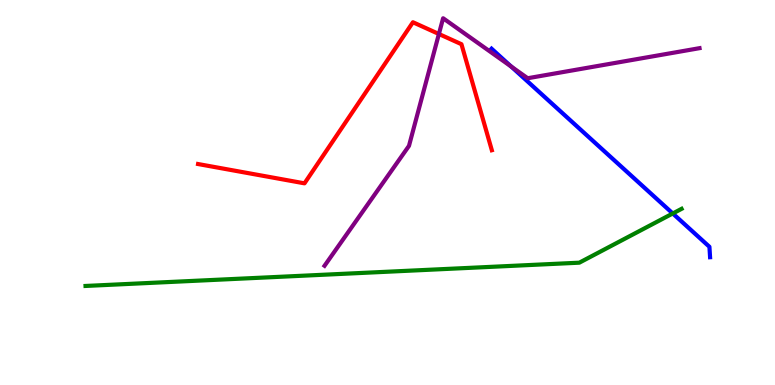[{'lines': ['blue', 'red'], 'intersections': []}, {'lines': ['green', 'red'], 'intersections': []}, {'lines': ['purple', 'red'], 'intersections': [{'x': 5.66, 'y': 9.12}]}, {'lines': ['blue', 'green'], 'intersections': [{'x': 8.68, 'y': 4.46}]}, {'lines': ['blue', 'purple'], 'intersections': [{'x': 6.6, 'y': 8.27}]}, {'lines': ['green', 'purple'], 'intersections': []}]